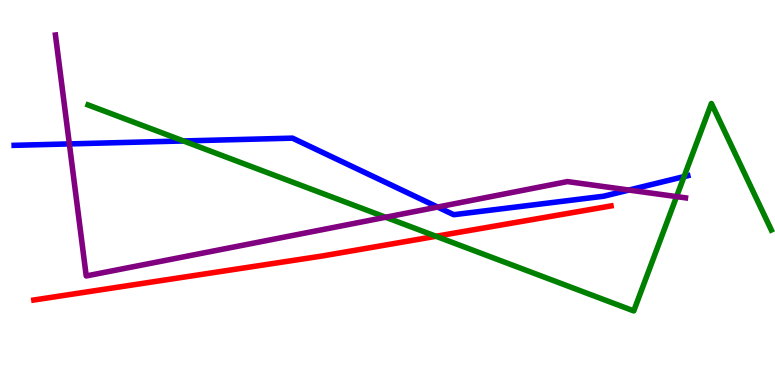[{'lines': ['blue', 'red'], 'intersections': []}, {'lines': ['green', 'red'], 'intersections': [{'x': 5.63, 'y': 3.86}]}, {'lines': ['purple', 'red'], 'intersections': []}, {'lines': ['blue', 'green'], 'intersections': [{'x': 2.37, 'y': 6.34}, {'x': 8.83, 'y': 5.41}]}, {'lines': ['blue', 'purple'], 'intersections': [{'x': 0.895, 'y': 6.26}, {'x': 5.65, 'y': 4.62}, {'x': 8.12, 'y': 5.06}]}, {'lines': ['green', 'purple'], 'intersections': [{'x': 4.98, 'y': 4.36}, {'x': 8.73, 'y': 4.89}]}]